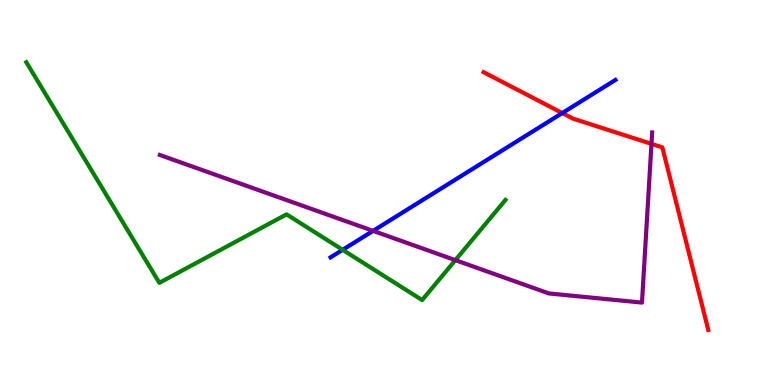[{'lines': ['blue', 'red'], 'intersections': [{'x': 7.26, 'y': 7.06}]}, {'lines': ['green', 'red'], 'intersections': []}, {'lines': ['purple', 'red'], 'intersections': [{'x': 8.41, 'y': 6.26}]}, {'lines': ['blue', 'green'], 'intersections': [{'x': 4.42, 'y': 3.51}]}, {'lines': ['blue', 'purple'], 'intersections': [{'x': 4.81, 'y': 4.0}]}, {'lines': ['green', 'purple'], 'intersections': [{'x': 5.88, 'y': 3.24}]}]